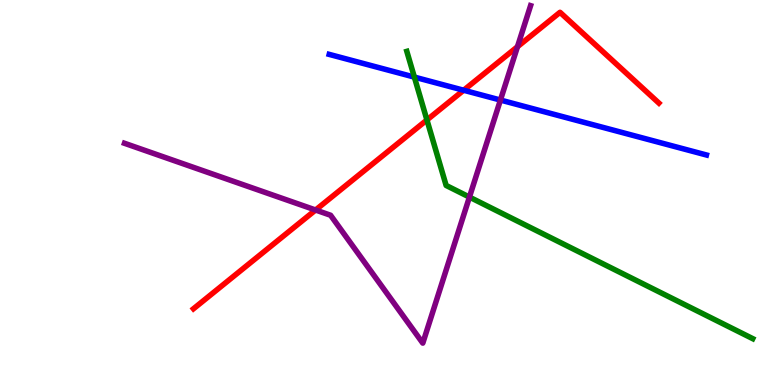[{'lines': ['blue', 'red'], 'intersections': [{'x': 5.98, 'y': 7.66}]}, {'lines': ['green', 'red'], 'intersections': [{'x': 5.51, 'y': 6.88}]}, {'lines': ['purple', 'red'], 'intersections': [{'x': 4.07, 'y': 4.55}, {'x': 6.68, 'y': 8.79}]}, {'lines': ['blue', 'green'], 'intersections': [{'x': 5.35, 'y': 8.0}]}, {'lines': ['blue', 'purple'], 'intersections': [{'x': 6.46, 'y': 7.4}]}, {'lines': ['green', 'purple'], 'intersections': [{'x': 6.06, 'y': 4.88}]}]